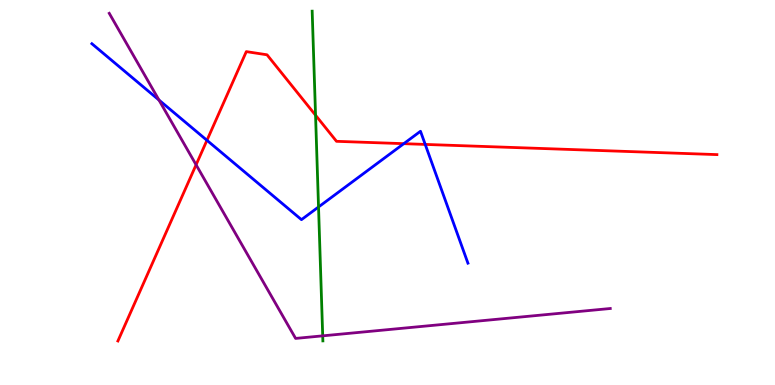[{'lines': ['blue', 'red'], 'intersections': [{'x': 2.67, 'y': 6.36}, {'x': 5.21, 'y': 6.27}, {'x': 5.49, 'y': 6.25}]}, {'lines': ['green', 'red'], 'intersections': [{'x': 4.07, 'y': 7.01}]}, {'lines': ['purple', 'red'], 'intersections': [{'x': 2.53, 'y': 5.72}]}, {'lines': ['blue', 'green'], 'intersections': [{'x': 4.11, 'y': 4.62}]}, {'lines': ['blue', 'purple'], 'intersections': [{'x': 2.05, 'y': 7.4}]}, {'lines': ['green', 'purple'], 'intersections': [{'x': 4.16, 'y': 1.28}]}]